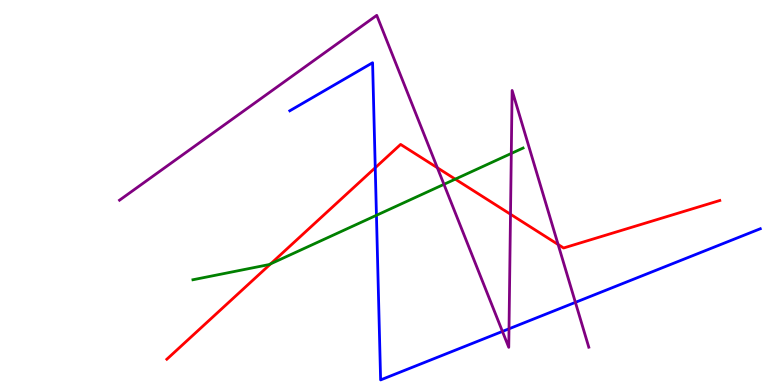[{'lines': ['blue', 'red'], 'intersections': [{'x': 4.84, 'y': 5.64}]}, {'lines': ['green', 'red'], 'intersections': [{'x': 3.49, 'y': 3.15}, {'x': 5.87, 'y': 5.35}]}, {'lines': ['purple', 'red'], 'intersections': [{'x': 5.64, 'y': 5.64}, {'x': 6.59, 'y': 4.44}, {'x': 7.2, 'y': 3.65}]}, {'lines': ['blue', 'green'], 'intersections': [{'x': 4.86, 'y': 4.41}]}, {'lines': ['blue', 'purple'], 'intersections': [{'x': 6.48, 'y': 1.39}, {'x': 6.57, 'y': 1.46}, {'x': 7.42, 'y': 2.15}]}, {'lines': ['green', 'purple'], 'intersections': [{'x': 5.73, 'y': 5.21}, {'x': 6.6, 'y': 6.01}]}]